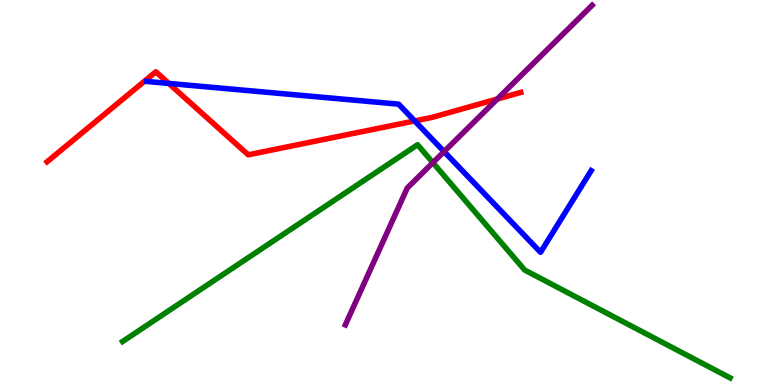[{'lines': ['blue', 'red'], 'intersections': [{'x': 2.18, 'y': 7.83}, {'x': 5.35, 'y': 6.86}]}, {'lines': ['green', 'red'], 'intersections': []}, {'lines': ['purple', 'red'], 'intersections': [{'x': 6.42, 'y': 7.43}]}, {'lines': ['blue', 'green'], 'intersections': []}, {'lines': ['blue', 'purple'], 'intersections': [{'x': 5.73, 'y': 6.06}]}, {'lines': ['green', 'purple'], 'intersections': [{'x': 5.59, 'y': 5.78}]}]